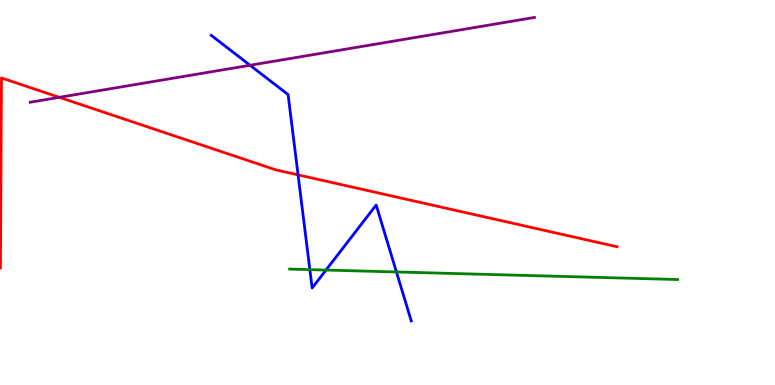[{'lines': ['blue', 'red'], 'intersections': [{'x': 3.85, 'y': 5.46}]}, {'lines': ['green', 'red'], 'intersections': []}, {'lines': ['purple', 'red'], 'intersections': [{'x': 0.766, 'y': 7.47}]}, {'lines': ['blue', 'green'], 'intersections': [{'x': 4.0, 'y': 3.0}, {'x': 4.21, 'y': 2.99}, {'x': 5.12, 'y': 2.94}]}, {'lines': ['blue', 'purple'], 'intersections': [{'x': 3.23, 'y': 8.3}]}, {'lines': ['green', 'purple'], 'intersections': []}]